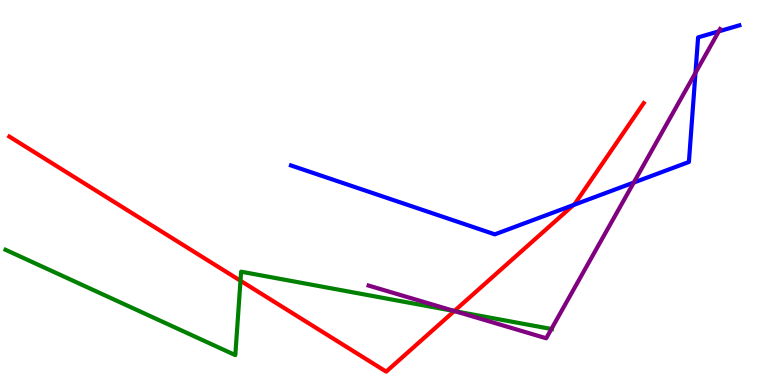[{'lines': ['blue', 'red'], 'intersections': [{'x': 7.4, 'y': 4.67}]}, {'lines': ['green', 'red'], 'intersections': [{'x': 3.1, 'y': 2.71}, {'x': 5.86, 'y': 1.92}]}, {'lines': ['purple', 'red'], 'intersections': [{'x': 5.86, 'y': 1.92}]}, {'lines': ['blue', 'green'], 'intersections': []}, {'lines': ['blue', 'purple'], 'intersections': [{'x': 8.18, 'y': 5.26}, {'x': 8.97, 'y': 8.11}, {'x': 9.27, 'y': 9.19}]}, {'lines': ['green', 'purple'], 'intersections': [{'x': 5.87, 'y': 1.92}, {'x': 7.11, 'y': 1.45}]}]